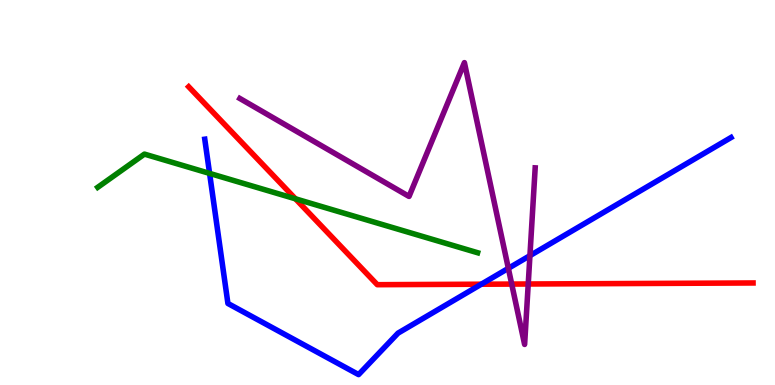[{'lines': ['blue', 'red'], 'intersections': [{'x': 6.21, 'y': 2.62}]}, {'lines': ['green', 'red'], 'intersections': [{'x': 3.81, 'y': 4.84}]}, {'lines': ['purple', 'red'], 'intersections': [{'x': 6.6, 'y': 2.62}, {'x': 6.82, 'y': 2.62}]}, {'lines': ['blue', 'green'], 'intersections': [{'x': 2.7, 'y': 5.5}]}, {'lines': ['blue', 'purple'], 'intersections': [{'x': 6.56, 'y': 3.03}, {'x': 6.84, 'y': 3.36}]}, {'lines': ['green', 'purple'], 'intersections': []}]